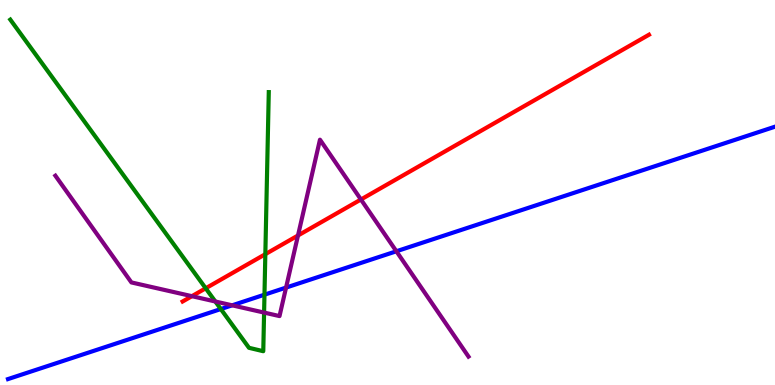[{'lines': ['blue', 'red'], 'intersections': []}, {'lines': ['green', 'red'], 'intersections': [{'x': 2.65, 'y': 2.51}, {'x': 3.42, 'y': 3.4}]}, {'lines': ['purple', 'red'], 'intersections': [{'x': 2.48, 'y': 2.31}, {'x': 3.85, 'y': 3.88}, {'x': 4.66, 'y': 4.82}]}, {'lines': ['blue', 'green'], 'intersections': [{'x': 2.85, 'y': 1.97}, {'x': 3.41, 'y': 2.35}]}, {'lines': ['blue', 'purple'], 'intersections': [{'x': 3.0, 'y': 2.07}, {'x': 3.69, 'y': 2.53}, {'x': 5.11, 'y': 3.47}]}, {'lines': ['green', 'purple'], 'intersections': [{'x': 2.78, 'y': 2.17}, {'x': 3.41, 'y': 1.88}]}]